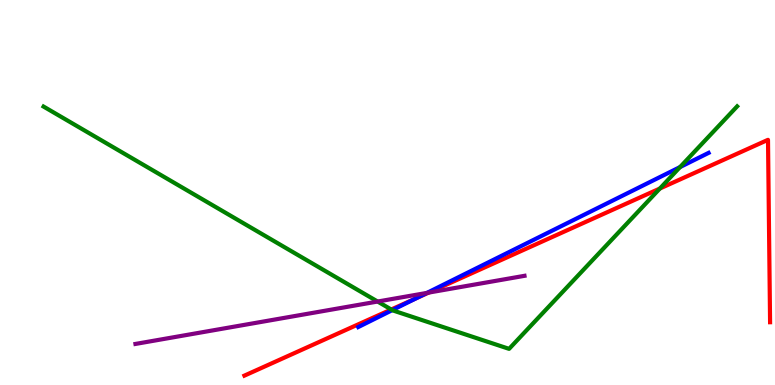[{'lines': ['blue', 'red'], 'intersections': [{'x': 5.37, 'y': 2.25}]}, {'lines': ['green', 'red'], 'intersections': [{'x': 5.05, 'y': 1.96}, {'x': 8.51, 'y': 5.1}]}, {'lines': ['purple', 'red'], 'intersections': [{'x': 5.53, 'y': 2.4}]}, {'lines': ['blue', 'green'], 'intersections': [{'x': 5.06, 'y': 1.95}, {'x': 8.77, 'y': 5.66}]}, {'lines': ['blue', 'purple'], 'intersections': [{'x': 5.51, 'y': 2.39}]}, {'lines': ['green', 'purple'], 'intersections': [{'x': 4.87, 'y': 2.17}]}]